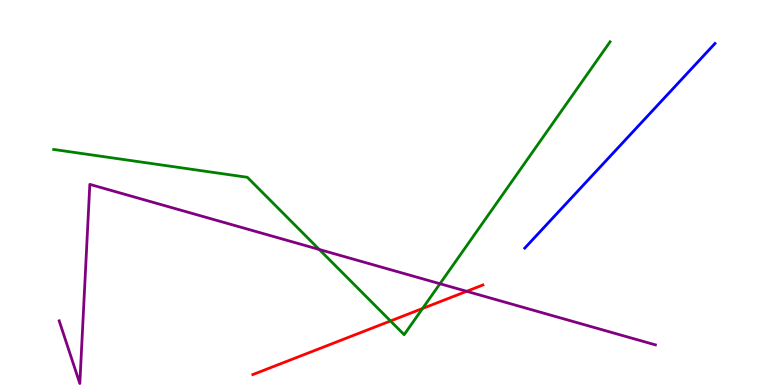[{'lines': ['blue', 'red'], 'intersections': []}, {'lines': ['green', 'red'], 'intersections': [{'x': 5.04, 'y': 1.66}, {'x': 5.45, 'y': 1.99}]}, {'lines': ['purple', 'red'], 'intersections': [{'x': 6.02, 'y': 2.43}]}, {'lines': ['blue', 'green'], 'intersections': []}, {'lines': ['blue', 'purple'], 'intersections': []}, {'lines': ['green', 'purple'], 'intersections': [{'x': 4.12, 'y': 3.52}, {'x': 5.68, 'y': 2.63}]}]